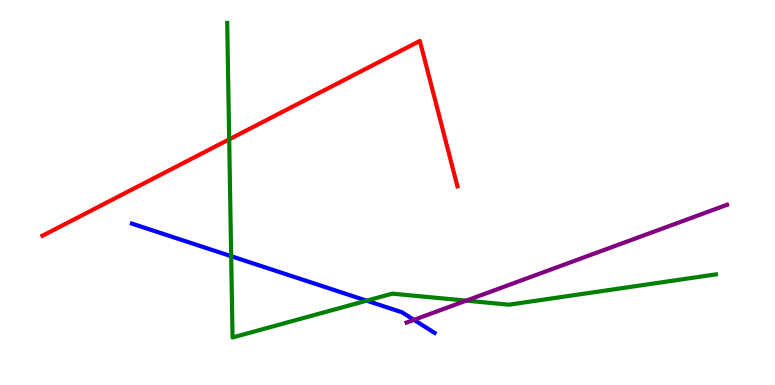[{'lines': ['blue', 'red'], 'intersections': []}, {'lines': ['green', 'red'], 'intersections': [{'x': 2.96, 'y': 6.38}]}, {'lines': ['purple', 'red'], 'intersections': []}, {'lines': ['blue', 'green'], 'intersections': [{'x': 2.98, 'y': 3.35}, {'x': 4.73, 'y': 2.19}]}, {'lines': ['blue', 'purple'], 'intersections': [{'x': 5.34, 'y': 1.69}]}, {'lines': ['green', 'purple'], 'intersections': [{'x': 6.02, 'y': 2.19}]}]